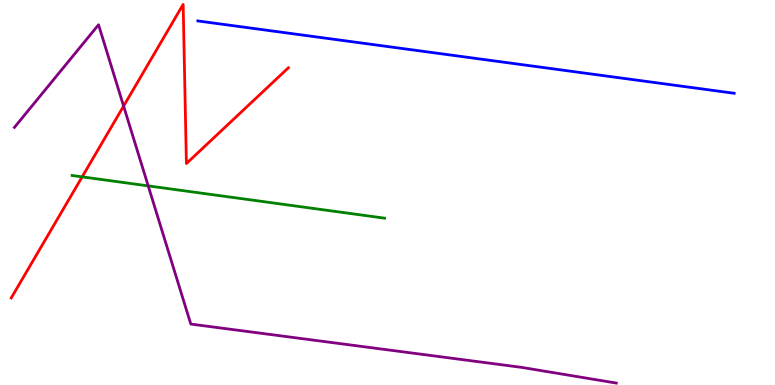[{'lines': ['blue', 'red'], 'intersections': []}, {'lines': ['green', 'red'], 'intersections': [{'x': 1.06, 'y': 5.41}]}, {'lines': ['purple', 'red'], 'intersections': [{'x': 1.59, 'y': 7.24}]}, {'lines': ['blue', 'green'], 'intersections': []}, {'lines': ['blue', 'purple'], 'intersections': []}, {'lines': ['green', 'purple'], 'intersections': [{'x': 1.91, 'y': 5.17}]}]